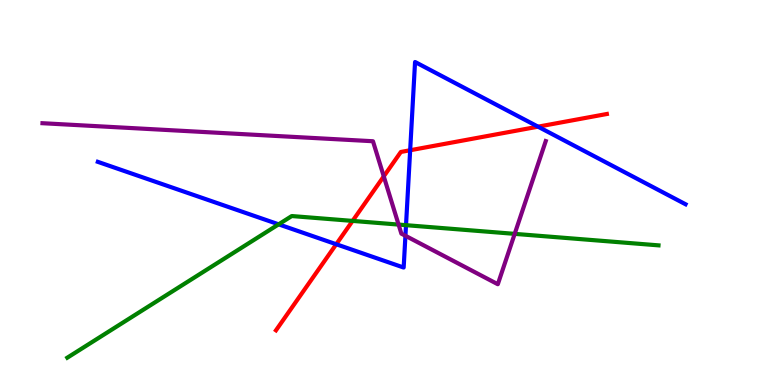[{'lines': ['blue', 'red'], 'intersections': [{'x': 4.34, 'y': 3.66}, {'x': 5.29, 'y': 6.1}, {'x': 6.94, 'y': 6.71}]}, {'lines': ['green', 'red'], 'intersections': [{'x': 4.55, 'y': 4.26}]}, {'lines': ['purple', 'red'], 'intersections': [{'x': 4.95, 'y': 5.42}]}, {'lines': ['blue', 'green'], 'intersections': [{'x': 3.6, 'y': 4.17}, {'x': 5.24, 'y': 4.15}]}, {'lines': ['blue', 'purple'], 'intersections': [{'x': 5.23, 'y': 3.88}]}, {'lines': ['green', 'purple'], 'intersections': [{'x': 5.14, 'y': 4.17}, {'x': 6.64, 'y': 3.93}]}]